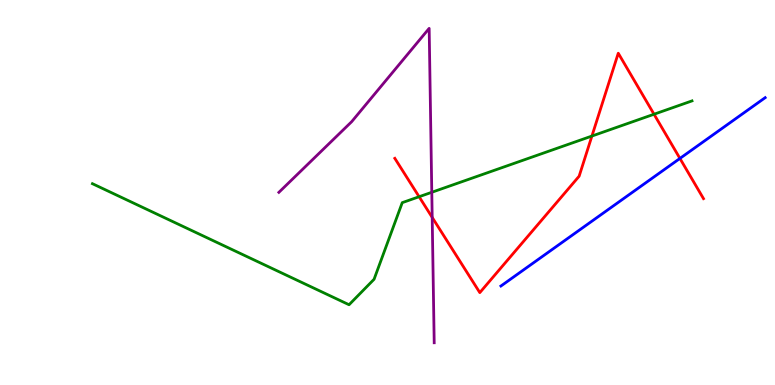[{'lines': ['blue', 'red'], 'intersections': [{'x': 8.77, 'y': 5.88}]}, {'lines': ['green', 'red'], 'intersections': [{'x': 5.41, 'y': 4.89}, {'x': 7.64, 'y': 6.47}, {'x': 8.44, 'y': 7.03}]}, {'lines': ['purple', 'red'], 'intersections': [{'x': 5.58, 'y': 4.35}]}, {'lines': ['blue', 'green'], 'intersections': []}, {'lines': ['blue', 'purple'], 'intersections': []}, {'lines': ['green', 'purple'], 'intersections': [{'x': 5.57, 'y': 5.01}]}]